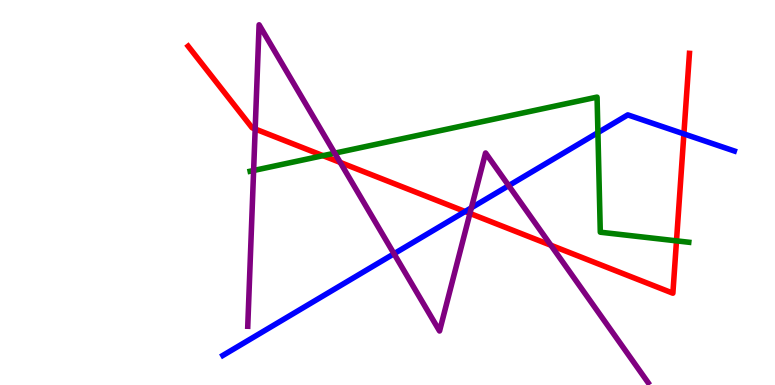[{'lines': ['blue', 'red'], 'intersections': [{'x': 6.0, 'y': 4.51}, {'x': 8.82, 'y': 6.52}]}, {'lines': ['green', 'red'], 'intersections': [{'x': 4.17, 'y': 5.96}, {'x': 8.73, 'y': 3.74}]}, {'lines': ['purple', 'red'], 'intersections': [{'x': 3.29, 'y': 6.65}, {'x': 4.39, 'y': 5.78}, {'x': 6.06, 'y': 4.46}, {'x': 7.11, 'y': 3.63}]}, {'lines': ['blue', 'green'], 'intersections': [{'x': 7.71, 'y': 6.56}]}, {'lines': ['blue', 'purple'], 'intersections': [{'x': 5.08, 'y': 3.41}, {'x': 6.08, 'y': 4.6}, {'x': 6.56, 'y': 5.18}]}, {'lines': ['green', 'purple'], 'intersections': [{'x': 3.27, 'y': 5.57}, {'x': 4.32, 'y': 6.02}]}]